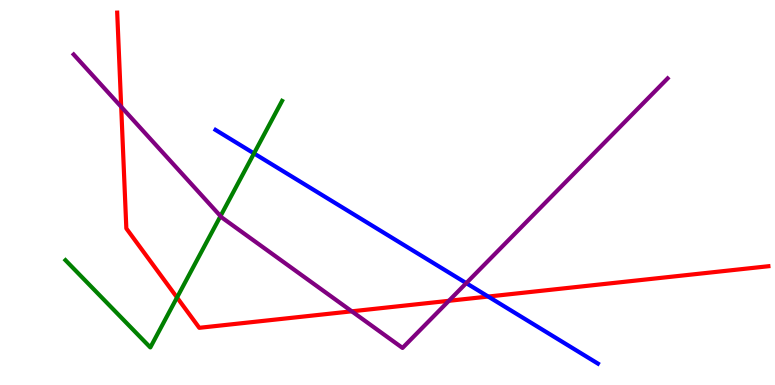[{'lines': ['blue', 'red'], 'intersections': [{'x': 6.3, 'y': 2.3}]}, {'lines': ['green', 'red'], 'intersections': [{'x': 2.28, 'y': 2.27}]}, {'lines': ['purple', 'red'], 'intersections': [{'x': 1.56, 'y': 7.23}, {'x': 4.54, 'y': 1.91}, {'x': 5.79, 'y': 2.19}]}, {'lines': ['blue', 'green'], 'intersections': [{'x': 3.28, 'y': 6.02}]}, {'lines': ['blue', 'purple'], 'intersections': [{'x': 6.02, 'y': 2.65}]}, {'lines': ['green', 'purple'], 'intersections': [{'x': 2.85, 'y': 4.39}]}]